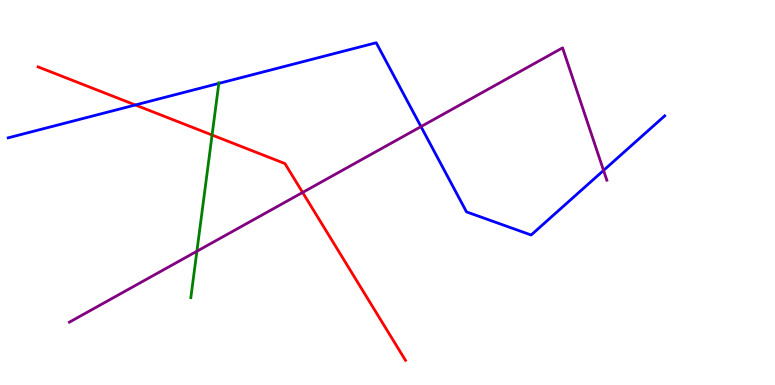[{'lines': ['blue', 'red'], 'intersections': [{'x': 1.75, 'y': 7.27}]}, {'lines': ['green', 'red'], 'intersections': [{'x': 2.74, 'y': 6.49}]}, {'lines': ['purple', 'red'], 'intersections': [{'x': 3.9, 'y': 5.0}]}, {'lines': ['blue', 'green'], 'intersections': [{'x': 2.82, 'y': 7.83}]}, {'lines': ['blue', 'purple'], 'intersections': [{'x': 5.43, 'y': 6.71}, {'x': 7.79, 'y': 5.57}]}, {'lines': ['green', 'purple'], 'intersections': [{'x': 2.54, 'y': 3.47}]}]